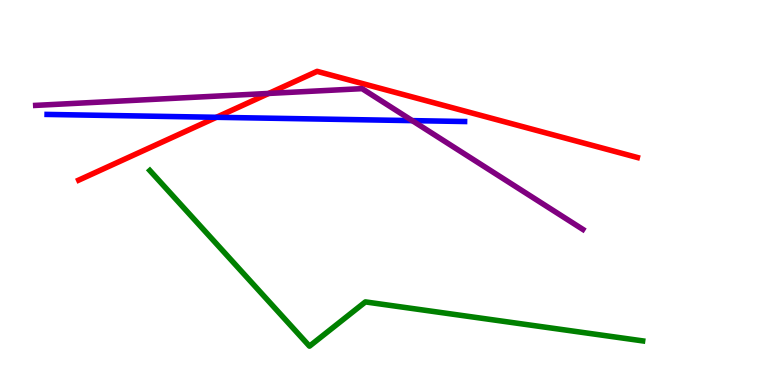[{'lines': ['blue', 'red'], 'intersections': [{'x': 2.79, 'y': 6.95}]}, {'lines': ['green', 'red'], 'intersections': []}, {'lines': ['purple', 'red'], 'intersections': [{'x': 3.47, 'y': 7.57}]}, {'lines': ['blue', 'green'], 'intersections': []}, {'lines': ['blue', 'purple'], 'intersections': [{'x': 5.32, 'y': 6.87}]}, {'lines': ['green', 'purple'], 'intersections': []}]